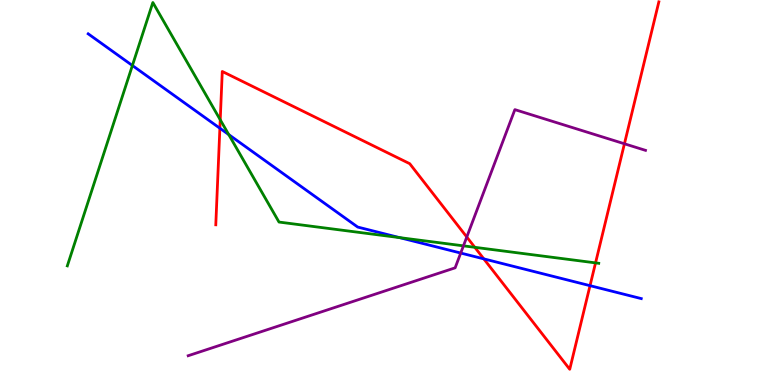[{'lines': ['blue', 'red'], 'intersections': [{'x': 2.84, 'y': 6.67}, {'x': 6.24, 'y': 3.28}, {'x': 7.61, 'y': 2.58}]}, {'lines': ['green', 'red'], 'intersections': [{'x': 2.84, 'y': 6.89}, {'x': 6.13, 'y': 3.58}, {'x': 7.68, 'y': 3.17}]}, {'lines': ['purple', 'red'], 'intersections': [{'x': 6.02, 'y': 3.84}, {'x': 8.06, 'y': 6.27}]}, {'lines': ['blue', 'green'], 'intersections': [{'x': 1.71, 'y': 8.3}, {'x': 2.95, 'y': 6.5}, {'x': 5.15, 'y': 3.83}]}, {'lines': ['blue', 'purple'], 'intersections': [{'x': 5.94, 'y': 3.43}]}, {'lines': ['green', 'purple'], 'intersections': [{'x': 5.98, 'y': 3.61}]}]